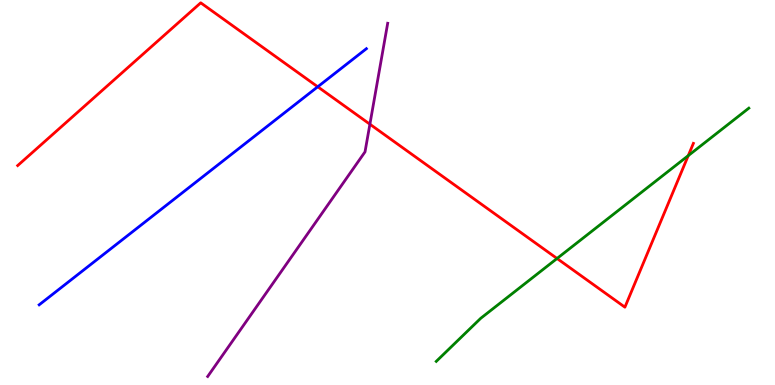[{'lines': ['blue', 'red'], 'intersections': [{'x': 4.1, 'y': 7.75}]}, {'lines': ['green', 'red'], 'intersections': [{'x': 7.19, 'y': 3.29}, {'x': 8.88, 'y': 5.96}]}, {'lines': ['purple', 'red'], 'intersections': [{'x': 4.77, 'y': 6.77}]}, {'lines': ['blue', 'green'], 'intersections': []}, {'lines': ['blue', 'purple'], 'intersections': []}, {'lines': ['green', 'purple'], 'intersections': []}]